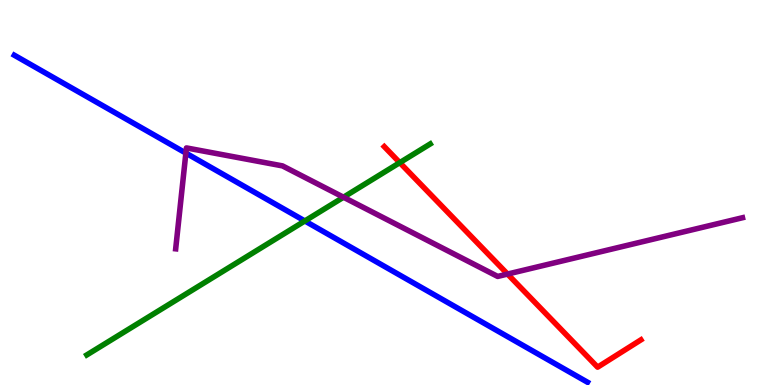[{'lines': ['blue', 'red'], 'intersections': []}, {'lines': ['green', 'red'], 'intersections': [{'x': 5.16, 'y': 5.78}]}, {'lines': ['purple', 'red'], 'intersections': [{'x': 6.55, 'y': 2.88}]}, {'lines': ['blue', 'green'], 'intersections': [{'x': 3.93, 'y': 4.26}]}, {'lines': ['blue', 'purple'], 'intersections': [{'x': 2.4, 'y': 6.02}]}, {'lines': ['green', 'purple'], 'intersections': [{'x': 4.43, 'y': 4.88}]}]